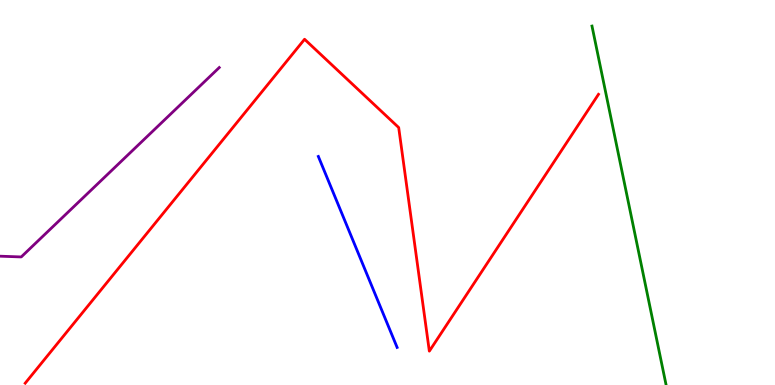[{'lines': ['blue', 'red'], 'intersections': []}, {'lines': ['green', 'red'], 'intersections': []}, {'lines': ['purple', 'red'], 'intersections': []}, {'lines': ['blue', 'green'], 'intersections': []}, {'lines': ['blue', 'purple'], 'intersections': []}, {'lines': ['green', 'purple'], 'intersections': []}]